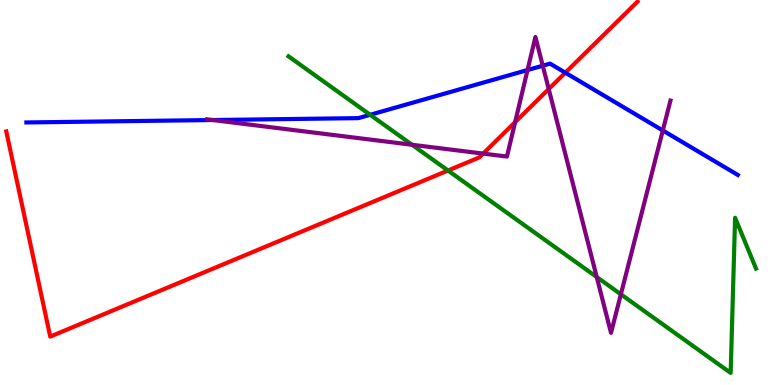[{'lines': ['blue', 'red'], 'intersections': [{'x': 7.29, 'y': 8.11}]}, {'lines': ['green', 'red'], 'intersections': [{'x': 5.78, 'y': 5.57}]}, {'lines': ['purple', 'red'], 'intersections': [{'x': 6.23, 'y': 6.01}, {'x': 6.65, 'y': 6.83}, {'x': 7.08, 'y': 7.69}]}, {'lines': ['blue', 'green'], 'intersections': [{'x': 4.78, 'y': 7.02}]}, {'lines': ['blue', 'purple'], 'intersections': [{'x': 2.75, 'y': 6.88}, {'x': 6.81, 'y': 8.18}, {'x': 7.0, 'y': 8.29}, {'x': 8.55, 'y': 6.61}]}, {'lines': ['green', 'purple'], 'intersections': [{'x': 5.32, 'y': 6.24}, {'x': 7.7, 'y': 2.8}, {'x': 8.01, 'y': 2.36}]}]